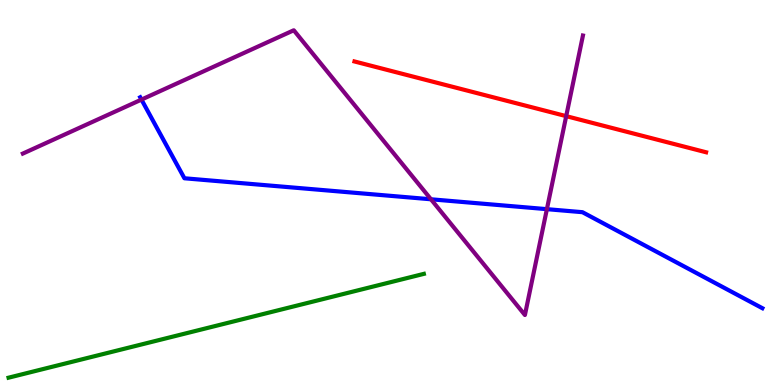[{'lines': ['blue', 'red'], 'intersections': []}, {'lines': ['green', 'red'], 'intersections': []}, {'lines': ['purple', 'red'], 'intersections': [{'x': 7.31, 'y': 6.98}]}, {'lines': ['blue', 'green'], 'intersections': []}, {'lines': ['blue', 'purple'], 'intersections': [{'x': 1.83, 'y': 7.41}, {'x': 5.56, 'y': 4.82}, {'x': 7.06, 'y': 4.57}]}, {'lines': ['green', 'purple'], 'intersections': []}]